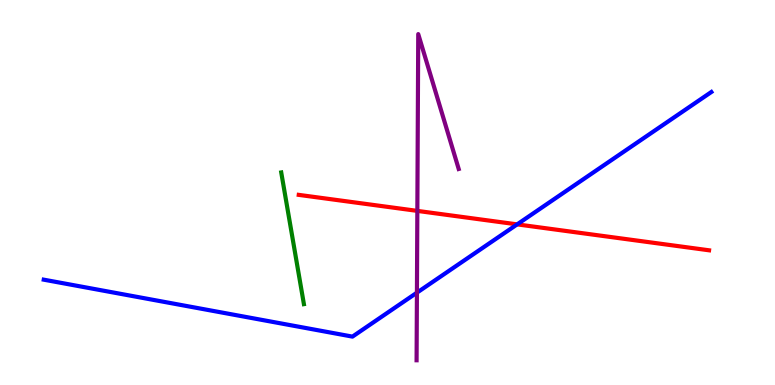[{'lines': ['blue', 'red'], 'intersections': [{'x': 6.67, 'y': 4.17}]}, {'lines': ['green', 'red'], 'intersections': []}, {'lines': ['purple', 'red'], 'intersections': [{'x': 5.39, 'y': 4.52}]}, {'lines': ['blue', 'green'], 'intersections': []}, {'lines': ['blue', 'purple'], 'intersections': [{'x': 5.38, 'y': 2.4}]}, {'lines': ['green', 'purple'], 'intersections': []}]